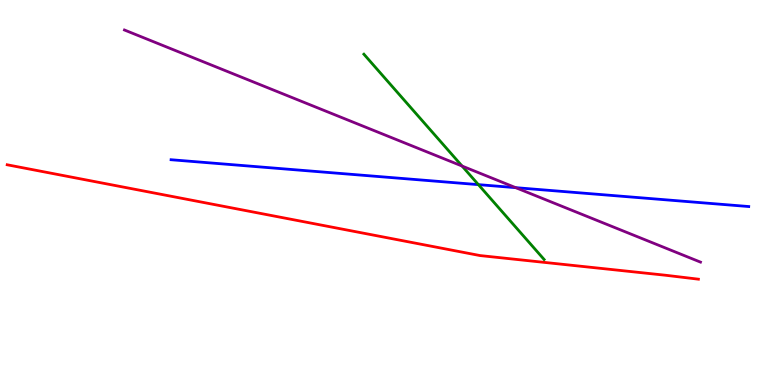[{'lines': ['blue', 'red'], 'intersections': []}, {'lines': ['green', 'red'], 'intersections': []}, {'lines': ['purple', 'red'], 'intersections': []}, {'lines': ['blue', 'green'], 'intersections': [{'x': 6.17, 'y': 5.2}]}, {'lines': ['blue', 'purple'], 'intersections': [{'x': 6.65, 'y': 5.13}]}, {'lines': ['green', 'purple'], 'intersections': [{'x': 5.96, 'y': 5.69}]}]